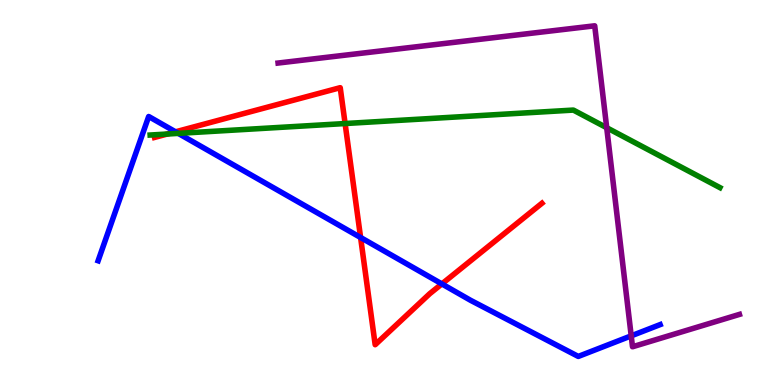[{'lines': ['blue', 'red'], 'intersections': [{'x': 2.26, 'y': 6.58}, {'x': 4.65, 'y': 3.83}, {'x': 5.7, 'y': 2.63}]}, {'lines': ['green', 'red'], 'intersections': [{'x': 2.16, 'y': 6.52}, {'x': 4.45, 'y': 6.79}]}, {'lines': ['purple', 'red'], 'intersections': []}, {'lines': ['blue', 'green'], 'intersections': [{'x': 2.3, 'y': 6.54}]}, {'lines': ['blue', 'purple'], 'intersections': [{'x': 8.14, 'y': 1.28}]}, {'lines': ['green', 'purple'], 'intersections': [{'x': 7.83, 'y': 6.68}]}]